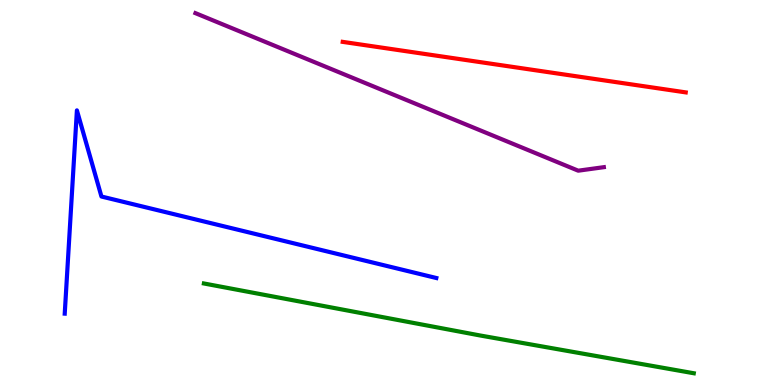[{'lines': ['blue', 'red'], 'intersections': []}, {'lines': ['green', 'red'], 'intersections': []}, {'lines': ['purple', 'red'], 'intersections': []}, {'lines': ['blue', 'green'], 'intersections': []}, {'lines': ['blue', 'purple'], 'intersections': []}, {'lines': ['green', 'purple'], 'intersections': []}]